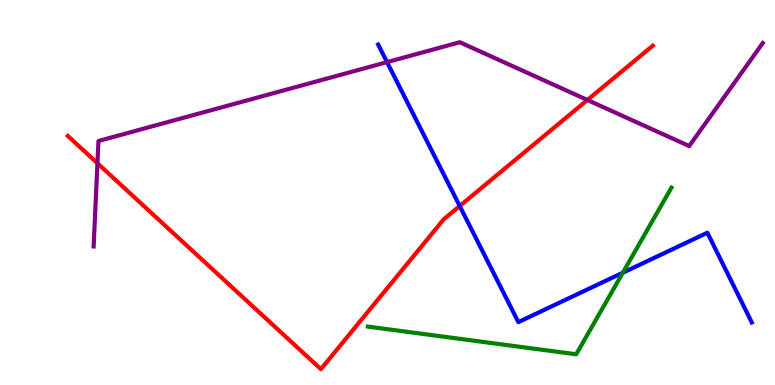[{'lines': ['blue', 'red'], 'intersections': [{'x': 5.93, 'y': 4.65}]}, {'lines': ['green', 'red'], 'intersections': []}, {'lines': ['purple', 'red'], 'intersections': [{'x': 1.26, 'y': 5.76}, {'x': 7.58, 'y': 7.4}]}, {'lines': ['blue', 'green'], 'intersections': [{'x': 8.04, 'y': 2.92}]}, {'lines': ['blue', 'purple'], 'intersections': [{'x': 4.99, 'y': 8.39}]}, {'lines': ['green', 'purple'], 'intersections': []}]